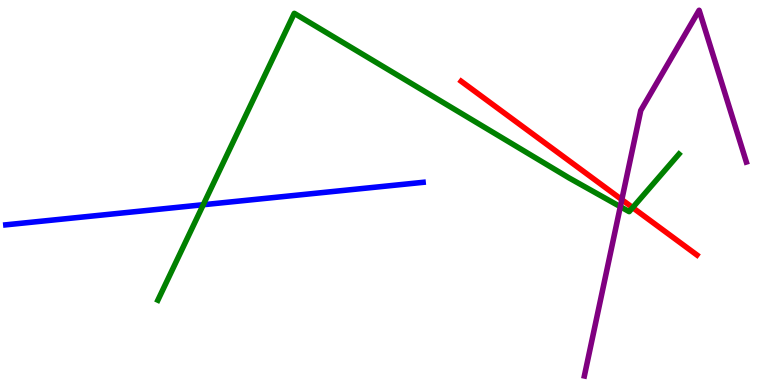[{'lines': ['blue', 'red'], 'intersections': []}, {'lines': ['green', 'red'], 'intersections': [{'x': 8.16, 'y': 4.61}]}, {'lines': ['purple', 'red'], 'intersections': [{'x': 8.02, 'y': 4.81}]}, {'lines': ['blue', 'green'], 'intersections': [{'x': 2.62, 'y': 4.68}]}, {'lines': ['blue', 'purple'], 'intersections': []}, {'lines': ['green', 'purple'], 'intersections': [{'x': 8.0, 'y': 4.63}]}]